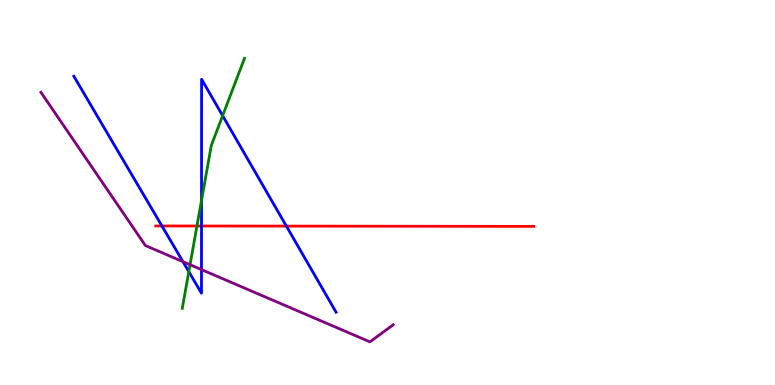[{'lines': ['blue', 'red'], 'intersections': [{'x': 2.09, 'y': 4.13}, {'x': 2.6, 'y': 4.13}, {'x': 3.7, 'y': 4.13}]}, {'lines': ['green', 'red'], 'intersections': [{'x': 2.54, 'y': 4.13}]}, {'lines': ['purple', 'red'], 'intersections': []}, {'lines': ['blue', 'green'], 'intersections': [{'x': 2.44, 'y': 2.94}, {'x': 2.6, 'y': 4.8}, {'x': 2.87, 'y': 7.0}]}, {'lines': ['blue', 'purple'], 'intersections': [{'x': 2.36, 'y': 3.2}, {'x': 2.6, 'y': 3.0}]}, {'lines': ['green', 'purple'], 'intersections': [{'x': 2.45, 'y': 3.12}]}]